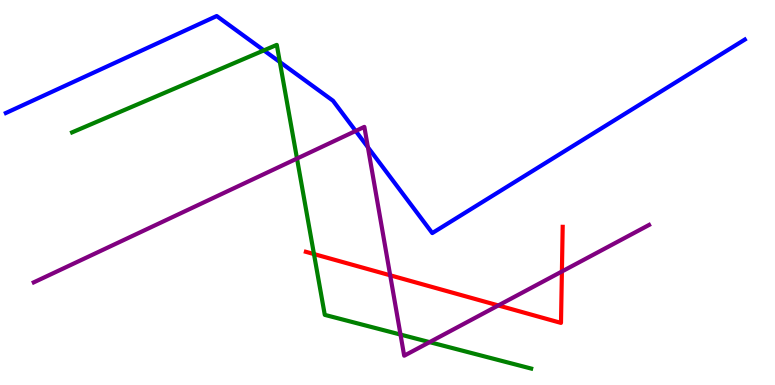[{'lines': ['blue', 'red'], 'intersections': []}, {'lines': ['green', 'red'], 'intersections': [{'x': 4.05, 'y': 3.4}]}, {'lines': ['purple', 'red'], 'intersections': [{'x': 5.03, 'y': 2.85}, {'x': 6.43, 'y': 2.07}, {'x': 7.25, 'y': 2.95}]}, {'lines': ['blue', 'green'], 'intersections': [{'x': 3.4, 'y': 8.69}, {'x': 3.61, 'y': 8.39}]}, {'lines': ['blue', 'purple'], 'intersections': [{'x': 4.59, 'y': 6.6}, {'x': 4.75, 'y': 6.18}]}, {'lines': ['green', 'purple'], 'intersections': [{'x': 3.83, 'y': 5.88}, {'x': 5.17, 'y': 1.31}, {'x': 5.54, 'y': 1.11}]}]